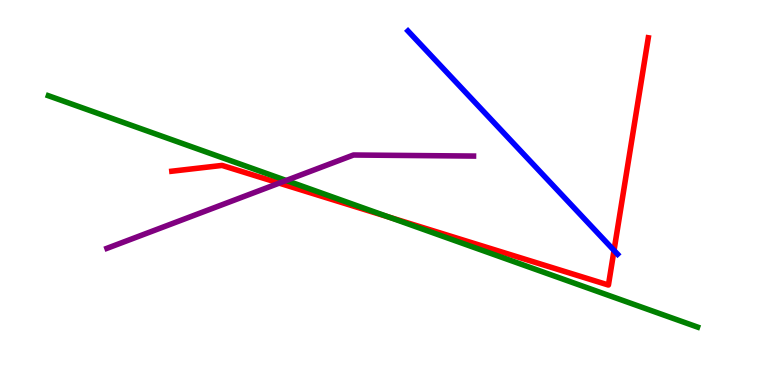[{'lines': ['blue', 'red'], 'intersections': [{'x': 7.92, 'y': 3.5}]}, {'lines': ['green', 'red'], 'intersections': [{'x': 5.02, 'y': 4.36}]}, {'lines': ['purple', 'red'], 'intersections': [{'x': 3.6, 'y': 5.24}]}, {'lines': ['blue', 'green'], 'intersections': []}, {'lines': ['blue', 'purple'], 'intersections': []}, {'lines': ['green', 'purple'], 'intersections': [{'x': 3.69, 'y': 5.31}]}]